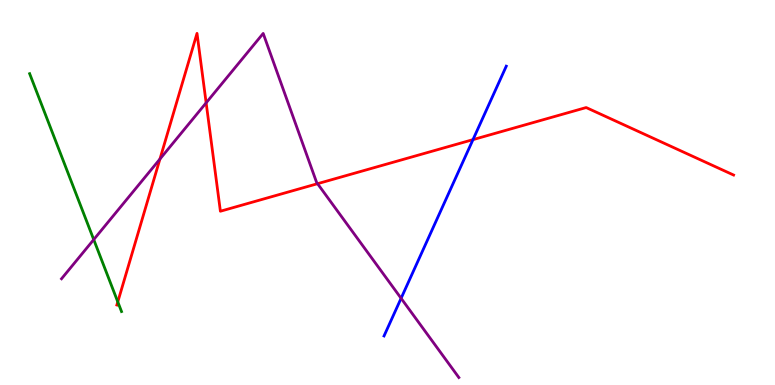[{'lines': ['blue', 'red'], 'intersections': [{'x': 6.1, 'y': 6.37}]}, {'lines': ['green', 'red'], 'intersections': [{'x': 1.52, 'y': 2.16}]}, {'lines': ['purple', 'red'], 'intersections': [{'x': 2.06, 'y': 5.87}, {'x': 2.66, 'y': 7.33}, {'x': 4.1, 'y': 5.23}]}, {'lines': ['blue', 'green'], 'intersections': []}, {'lines': ['blue', 'purple'], 'intersections': [{'x': 5.18, 'y': 2.25}]}, {'lines': ['green', 'purple'], 'intersections': [{'x': 1.21, 'y': 3.78}]}]